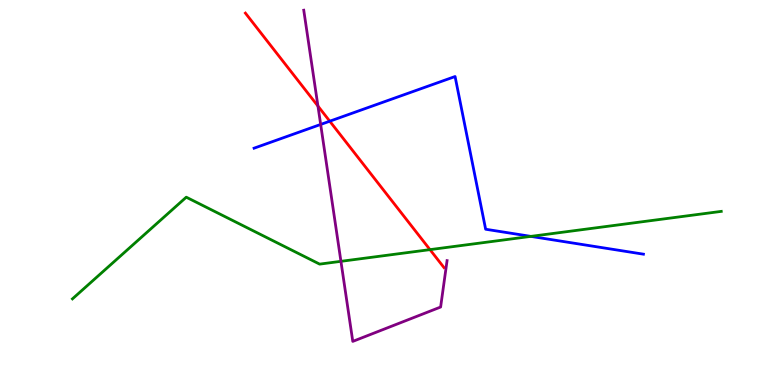[{'lines': ['blue', 'red'], 'intersections': [{'x': 4.25, 'y': 6.85}]}, {'lines': ['green', 'red'], 'intersections': [{'x': 5.55, 'y': 3.52}]}, {'lines': ['purple', 'red'], 'intersections': [{'x': 4.1, 'y': 7.24}]}, {'lines': ['blue', 'green'], 'intersections': [{'x': 6.85, 'y': 3.86}]}, {'lines': ['blue', 'purple'], 'intersections': [{'x': 4.14, 'y': 6.77}]}, {'lines': ['green', 'purple'], 'intersections': [{'x': 4.4, 'y': 3.21}]}]